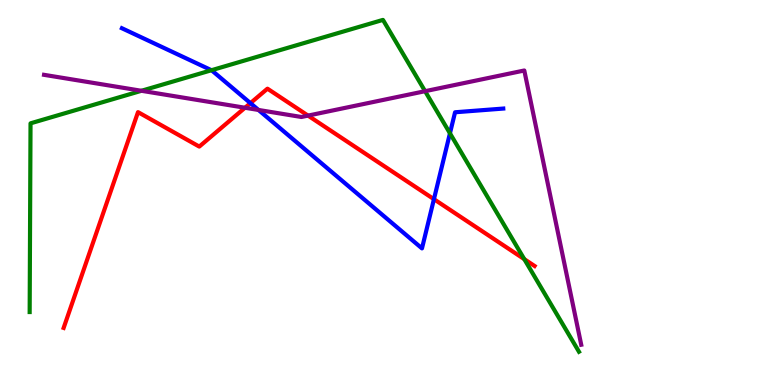[{'lines': ['blue', 'red'], 'intersections': [{'x': 3.23, 'y': 7.32}, {'x': 5.6, 'y': 4.83}]}, {'lines': ['green', 'red'], 'intersections': [{'x': 6.77, 'y': 3.27}]}, {'lines': ['purple', 'red'], 'intersections': [{'x': 3.16, 'y': 7.2}, {'x': 3.97, 'y': 7.0}]}, {'lines': ['blue', 'green'], 'intersections': [{'x': 2.73, 'y': 8.18}, {'x': 5.81, 'y': 6.54}]}, {'lines': ['blue', 'purple'], 'intersections': [{'x': 3.34, 'y': 7.14}]}, {'lines': ['green', 'purple'], 'intersections': [{'x': 1.83, 'y': 7.64}, {'x': 5.48, 'y': 7.63}]}]